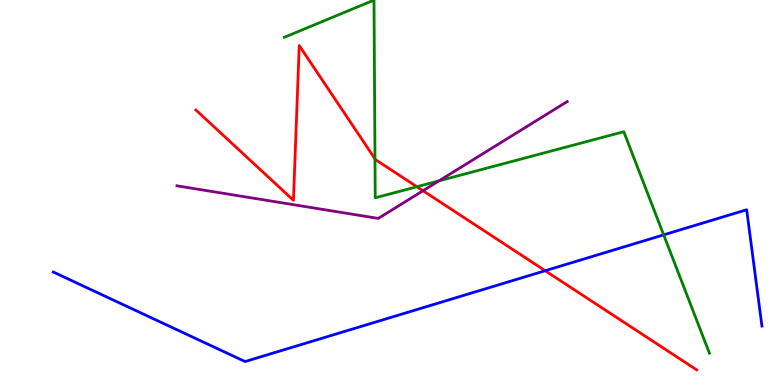[{'lines': ['blue', 'red'], 'intersections': [{'x': 7.03, 'y': 2.97}]}, {'lines': ['green', 'red'], 'intersections': [{'x': 4.84, 'y': 5.87}, {'x': 5.38, 'y': 5.15}]}, {'lines': ['purple', 'red'], 'intersections': [{'x': 5.46, 'y': 5.05}]}, {'lines': ['blue', 'green'], 'intersections': [{'x': 8.56, 'y': 3.9}]}, {'lines': ['blue', 'purple'], 'intersections': []}, {'lines': ['green', 'purple'], 'intersections': [{'x': 5.66, 'y': 5.3}]}]